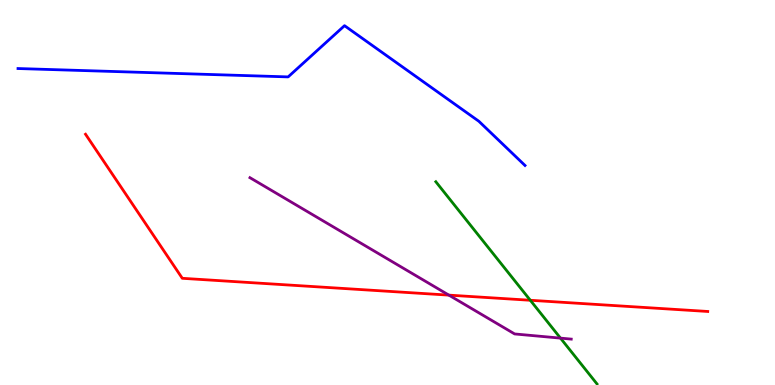[{'lines': ['blue', 'red'], 'intersections': []}, {'lines': ['green', 'red'], 'intersections': [{'x': 6.84, 'y': 2.2}]}, {'lines': ['purple', 'red'], 'intersections': [{'x': 5.79, 'y': 2.33}]}, {'lines': ['blue', 'green'], 'intersections': []}, {'lines': ['blue', 'purple'], 'intersections': []}, {'lines': ['green', 'purple'], 'intersections': [{'x': 7.23, 'y': 1.22}]}]